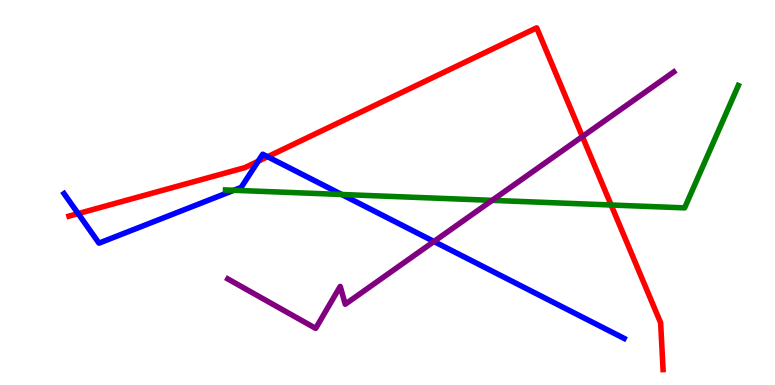[{'lines': ['blue', 'red'], 'intersections': [{'x': 1.01, 'y': 4.45}, {'x': 3.33, 'y': 5.81}, {'x': 3.45, 'y': 5.93}]}, {'lines': ['green', 'red'], 'intersections': [{'x': 7.89, 'y': 4.68}]}, {'lines': ['purple', 'red'], 'intersections': [{'x': 7.51, 'y': 6.45}]}, {'lines': ['blue', 'green'], 'intersections': [{'x': 3.02, 'y': 5.06}, {'x': 4.41, 'y': 4.95}]}, {'lines': ['blue', 'purple'], 'intersections': [{'x': 5.6, 'y': 3.73}]}, {'lines': ['green', 'purple'], 'intersections': [{'x': 6.35, 'y': 4.8}]}]